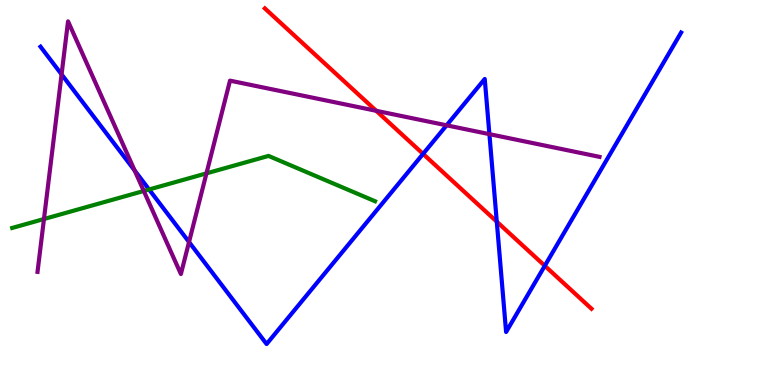[{'lines': ['blue', 'red'], 'intersections': [{'x': 5.46, 'y': 6.0}, {'x': 6.41, 'y': 4.24}, {'x': 7.03, 'y': 3.1}]}, {'lines': ['green', 'red'], 'intersections': []}, {'lines': ['purple', 'red'], 'intersections': [{'x': 4.85, 'y': 7.12}]}, {'lines': ['blue', 'green'], 'intersections': [{'x': 1.92, 'y': 5.08}]}, {'lines': ['blue', 'purple'], 'intersections': [{'x': 0.795, 'y': 8.07}, {'x': 1.74, 'y': 5.57}, {'x': 2.44, 'y': 3.71}, {'x': 5.76, 'y': 6.75}, {'x': 6.31, 'y': 6.52}]}, {'lines': ['green', 'purple'], 'intersections': [{'x': 0.567, 'y': 4.31}, {'x': 1.86, 'y': 5.04}, {'x': 2.66, 'y': 5.5}]}]